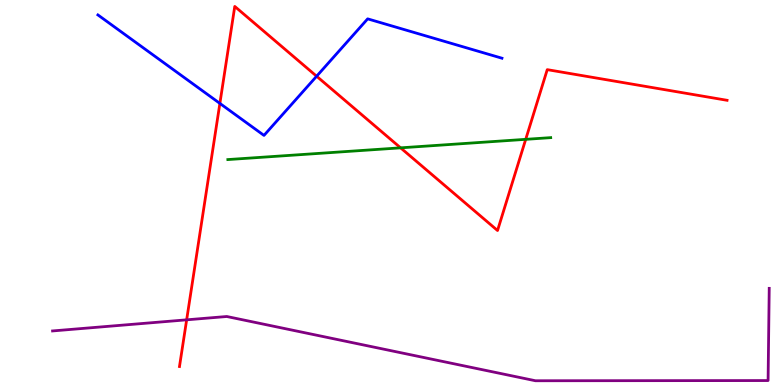[{'lines': ['blue', 'red'], 'intersections': [{'x': 2.84, 'y': 7.31}, {'x': 4.09, 'y': 8.02}]}, {'lines': ['green', 'red'], 'intersections': [{'x': 5.17, 'y': 6.16}, {'x': 6.78, 'y': 6.38}]}, {'lines': ['purple', 'red'], 'intersections': [{'x': 2.41, 'y': 1.69}]}, {'lines': ['blue', 'green'], 'intersections': []}, {'lines': ['blue', 'purple'], 'intersections': []}, {'lines': ['green', 'purple'], 'intersections': []}]